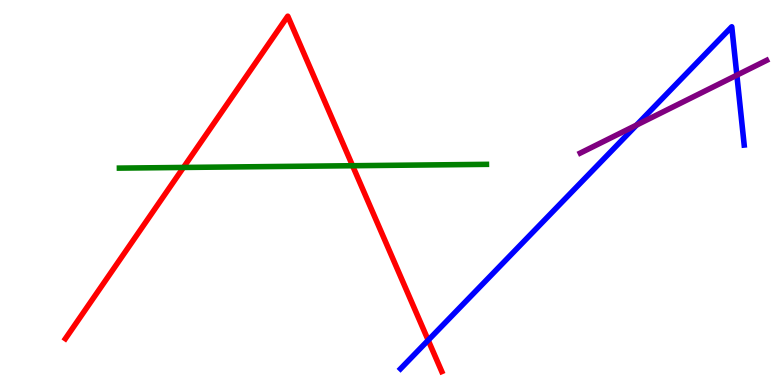[{'lines': ['blue', 'red'], 'intersections': [{'x': 5.53, 'y': 1.16}]}, {'lines': ['green', 'red'], 'intersections': [{'x': 2.37, 'y': 5.65}, {'x': 4.55, 'y': 5.7}]}, {'lines': ['purple', 'red'], 'intersections': []}, {'lines': ['blue', 'green'], 'intersections': []}, {'lines': ['blue', 'purple'], 'intersections': [{'x': 8.21, 'y': 6.75}, {'x': 9.51, 'y': 8.05}]}, {'lines': ['green', 'purple'], 'intersections': []}]